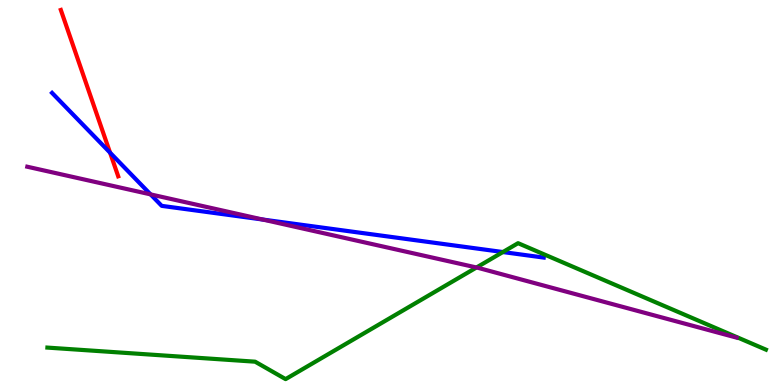[{'lines': ['blue', 'red'], 'intersections': [{'x': 1.42, 'y': 6.04}]}, {'lines': ['green', 'red'], 'intersections': []}, {'lines': ['purple', 'red'], 'intersections': []}, {'lines': ['blue', 'green'], 'intersections': [{'x': 6.49, 'y': 3.45}]}, {'lines': ['blue', 'purple'], 'intersections': [{'x': 1.94, 'y': 4.95}, {'x': 3.39, 'y': 4.3}]}, {'lines': ['green', 'purple'], 'intersections': [{'x': 6.15, 'y': 3.05}]}]